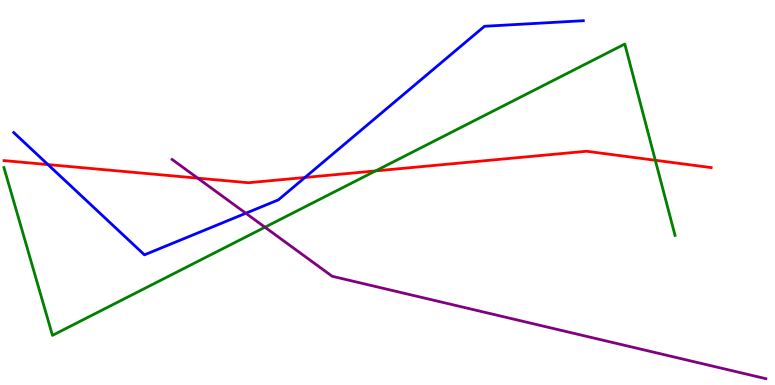[{'lines': ['blue', 'red'], 'intersections': [{'x': 0.619, 'y': 5.72}, {'x': 3.93, 'y': 5.39}]}, {'lines': ['green', 'red'], 'intersections': [{'x': 4.85, 'y': 5.56}, {'x': 8.46, 'y': 5.84}]}, {'lines': ['purple', 'red'], 'intersections': [{'x': 2.55, 'y': 5.37}]}, {'lines': ['blue', 'green'], 'intersections': []}, {'lines': ['blue', 'purple'], 'intersections': [{'x': 3.17, 'y': 4.46}]}, {'lines': ['green', 'purple'], 'intersections': [{'x': 3.42, 'y': 4.1}]}]